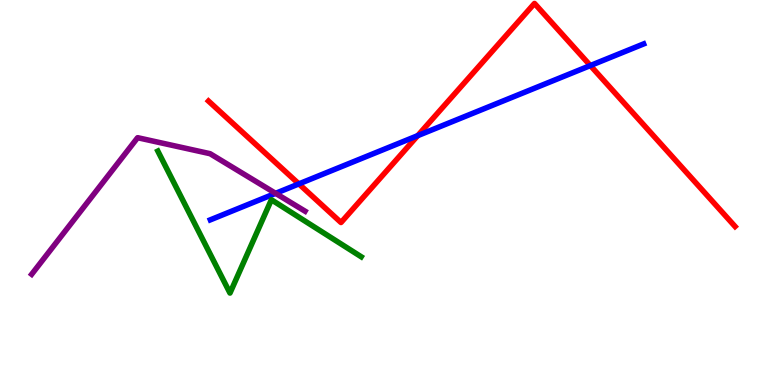[{'lines': ['blue', 'red'], 'intersections': [{'x': 3.86, 'y': 5.22}, {'x': 5.39, 'y': 6.48}, {'x': 7.62, 'y': 8.3}]}, {'lines': ['green', 'red'], 'intersections': []}, {'lines': ['purple', 'red'], 'intersections': []}, {'lines': ['blue', 'green'], 'intersections': []}, {'lines': ['blue', 'purple'], 'intersections': [{'x': 3.56, 'y': 4.98}]}, {'lines': ['green', 'purple'], 'intersections': []}]